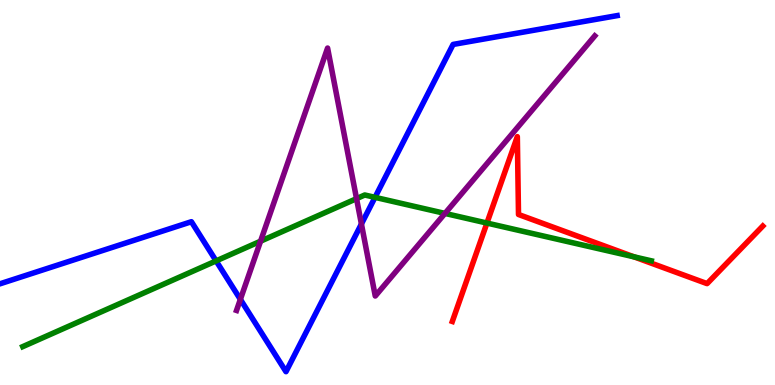[{'lines': ['blue', 'red'], 'intersections': []}, {'lines': ['green', 'red'], 'intersections': [{'x': 6.28, 'y': 4.21}, {'x': 8.18, 'y': 3.33}]}, {'lines': ['purple', 'red'], 'intersections': []}, {'lines': ['blue', 'green'], 'intersections': [{'x': 2.79, 'y': 3.22}, {'x': 4.84, 'y': 4.87}]}, {'lines': ['blue', 'purple'], 'intersections': [{'x': 3.1, 'y': 2.22}, {'x': 4.66, 'y': 4.18}]}, {'lines': ['green', 'purple'], 'intersections': [{'x': 3.36, 'y': 3.74}, {'x': 4.6, 'y': 4.84}, {'x': 5.74, 'y': 4.46}]}]